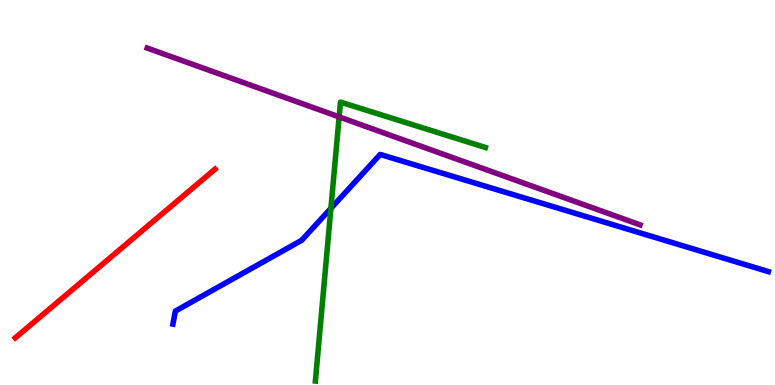[{'lines': ['blue', 'red'], 'intersections': []}, {'lines': ['green', 'red'], 'intersections': []}, {'lines': ['purple', 'red'], 'intersections': []}, {'lines': ['blue', 'green'], 'intersections': [{'x': 4.27, 'y': 4.59}]}, {'lines': ['blue', 'purple'], 'intersections': []}, {'lines': ['green', 'purple'], 'intersections': [{'x': 4.38, 'y': 6.96}]}]